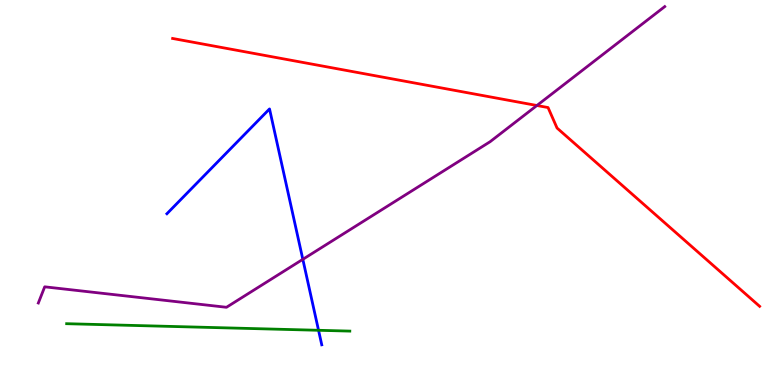[{'lines': ['blue', 'red'], 'intersections': []}, {'lines': ['green', 'red'], 'intersections': []}, {'lines': ['purple', 'red'], 'intersections': [{'x': 6.93, 'y': 7.26}]}, {'lines': ['blue', 'green'], 'intersections': [{'x': 4.11, 'y': 1.42}]}, {'lines': ['blue', 'purple'], 'intersections': [{'x': 3.91, 'y': 3.26}]}, {'lines': ['green', 'purple'], 'intersections': []}]